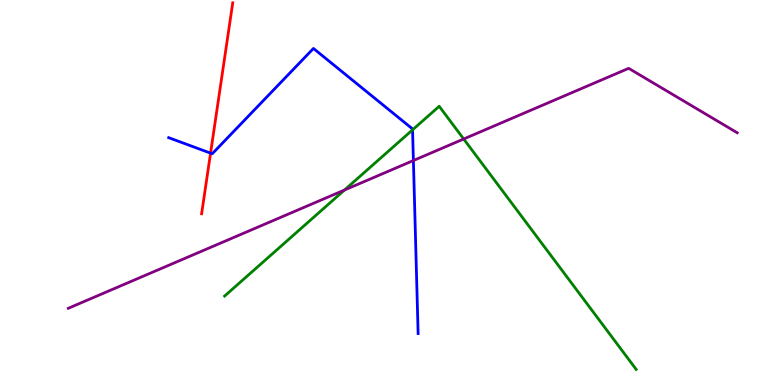[{'lines': ['blue', 'red'], 'intersections': [{'x': 2.72, 'y': 6.02}]}, {'lines': ['green', 'red'], 'intersections': []}, {'lines': ['purple', 'red'], 'intersections': []}, {'lines': ['blue', 'green'], 'intersections': [{'x': 5.32, 'y': 6.63}]}, {'lines': ['blue', 'purple'], 'intersections': [{'x': 5.33, 'y': 5.83}]}, {'lines': ['green', 'purple'], 'intersections': [{'x': 4.45, 'y': 5.06}, {'x': 5.98, 'y': 6.39}]}]